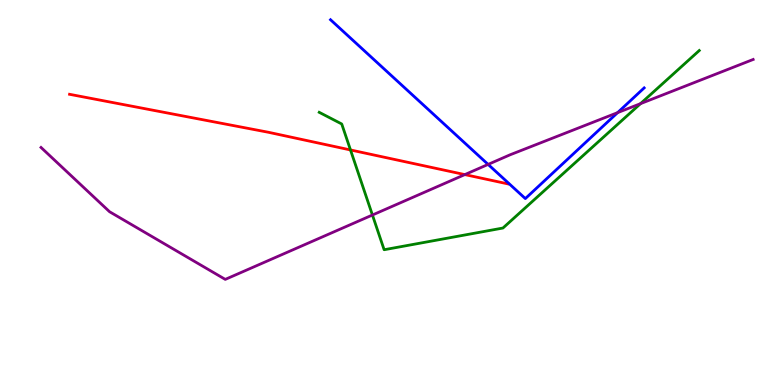[{'lines': ['blue', 'red'], 'intersections': []}, {'lines': ['green', 'red'], 'intersections': [{'x': 4.52, 'y': 6.11}]}, {'lines': ['purple', 'red'], 'intersections': [{'x': 6.0, 'y': 5.47}]}, {'lines': ['blue', 'green'], 'intersections': []}, {'lines': ['blue', 'purple'], 'intersections': [{'x': 6.3, 'y': 5.73}, {'x': 7.97, 'y': 7.07}]}, {'lines': ['green', 'purple'], 'intersections': [{'x': 4.81, 'y': 4.42}, {'x': 8.26, 'y': 7.31}]}]